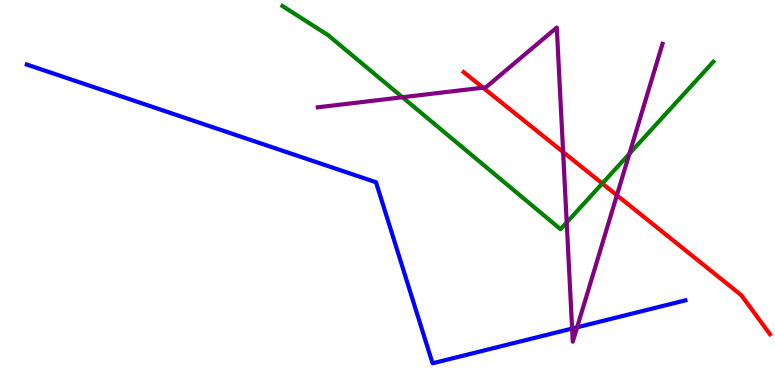[{'lines': ['blue', 'red'], 'intersections': []}, {'lines': ['green', 'red'], 'intersections': [{'x': 7.77, 'y': 5.23}]}, {'lines': ['purple', 'red'], 'intersections': [{'x': 6.23, 'y': 7.72}, {'x': 7.27, 'y': 6.05}, {'x': 7.96, 'y': 4.93}]}, {'lines': ['blue', 'green'], 'intersections': []}, {'lines': ['blue', 'purple'], 'intersections': [{'x': 7.38, 'y': 1.47}, {'x': 7.45, 'y': 1.5}]}, {'lines': ['green', 'purple'], 'intersections': [{'x': 5.19, 'y': 7.47}, {'x': 7.31, 'y': 4.22}, {'x': 8.12, 'y': 6.01}]}]